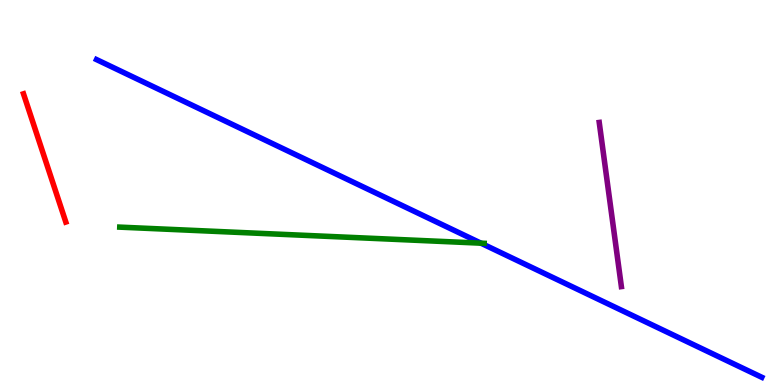[{'lines': ['blue', 'red'], 'intersections': []}, {'lines': ['green', 'red'], 'intersections': []}, {'lines': ['purple', 'red'], 'intersections': []}, {'lines': ['blue', 'green'], 'intersections': [{'x': 6.21, 'y': 3.68}]}, {'lines': ['blue', 'purple'], 'intersections': []}, {'lines': ['green', 'purple'], 'intersections': []}]